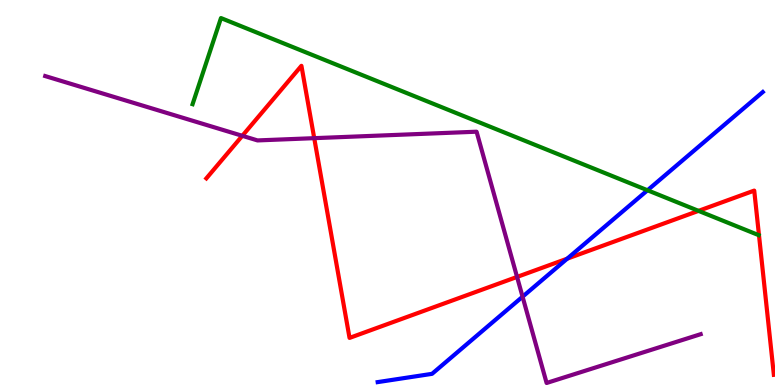[{'lines': ['blue', 'red'], 'intersections': [{'x': 7.32, 'y': 3.28}]}, {'lines': ['green', 'red'], 'intersections': [{'x': 9.01, 'y': 4.52}]}, {'lines': ['purple', 'red'], 'intersections': [{'x': 3.13, 'y': 6.47}, {'x': 4.05, 'y': 6.41}, {'x': 6.67, 'y': 2.81}]}, {'lines': ['blue', 'green'], 'intersections': [{'x': 8.35, 'y': 5.06}]}, {'lines': ['blue', 'purple'], 'intersections': [{'x': 6.74, 'y': 2.29}]}, {'lines': ['green', 'purple'], 'intersections': []}]